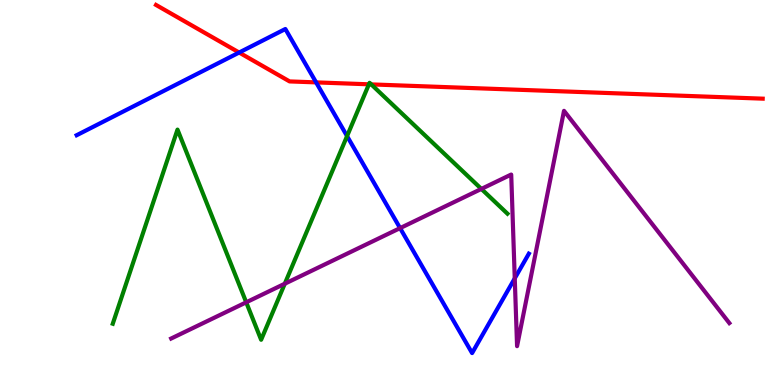[{'lines': ['blue', 'red'], 'intersections': [{'x': 3.09, 'y': 8.64}, {'x': 4.08, 'y': 7.86}]}, {'lines': ['green', 'red'], 'intersections': [{'x': 4.76, 'y': 7.81}, {'x': 4.79, 'y': 7.81}]}, {'lines': ['purple', 'red'], 'intersections': []}, {'lines': ['blue', 'green'], 'intersections': [{'x': 4.48, 'y': 6.46}]}, {'lines': ['blue', 'purple'], 'intersections': [{'x': 5.16, 'y': 4.07}, {'x': 6.64, 'y': 2.77}]}, {'lines': ['green', 'purple'], 'intersections': [{'x': 3.18, 'y': 2.15}, {'x': 3.67, 'y': 2.63}, {'x': 6.21, 'y': 5.09}]}]